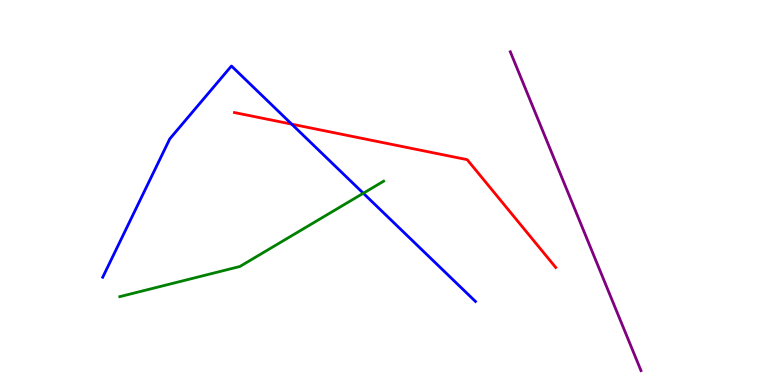[{'lines': ['blue', 'red'], 'intersections': [{'x': 3.76, 'y': 6.78}]}, {'lines': ['green', 'red'], 'intersections': []}, {'lines': ['purple', 'red'], 'intersections': []}, {'lines': ['blue', 'green'], 'intersections': [{'x': 4.69, 'y': 4.98}]}, {'lines': ['blue', 'purple'], 'intersections': []}, {'lines': ['green', 'purple'], 'intersections': []}]